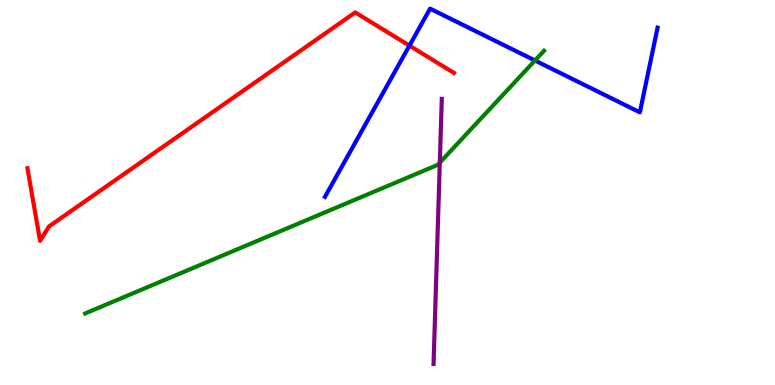[{'lines': ['blue', 'red'], 'intersections': [{'x': 5.28, 'y': 8.81}]}, {'lines': ['green', 'red'], 'intersections': []}, {'lines': ['purple', 'red'], 'intersections': []}, {'lines': ['blue', 'green'], 'intersections': [{'x': 6.9, 'y': 8.43}]}, {'lines': ['blue', 'purple'], 'intersections': []}, {'lines': ['green', 'purple'], 'intersections': [{'x': 5.67, 'y': 5.78}]}]